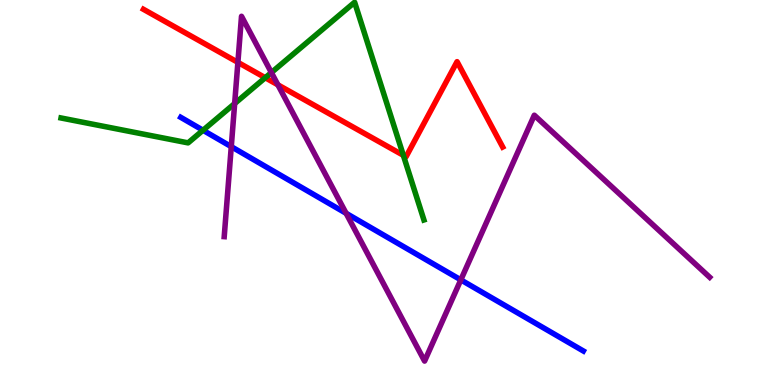[{'lines': ['blue', 'red'], 'intersections': []}, {'lines': ['green', 'red'], 'intersections': [{'x': 3.42, 'y': 7.98}, {'x': 5.2, 'y': 5.97}]}, {'lines': ['purple', 'red'], 'intersections': [{'x': 3.07, 'y': 8.38}, {'x': 3.59, 'y': 7.8}]}, {'lines': ['blue', 'green'], 'intersections': [{'x': 2.62, 'y': 6.62}]}, {'lines': ['blue', 'purple'], 'intersections': [{'x': 2.98, 'y': 6.19}, {'x': 4.47, 'y': 4.46}, {'x': 5.95, 'y': 2.73}]}, {'lines': ['green', 'purple'], 'intersections': [{'x': 3.03, 'y': 7.31}, {'x': 3.5, 'y': 8.12}]}]